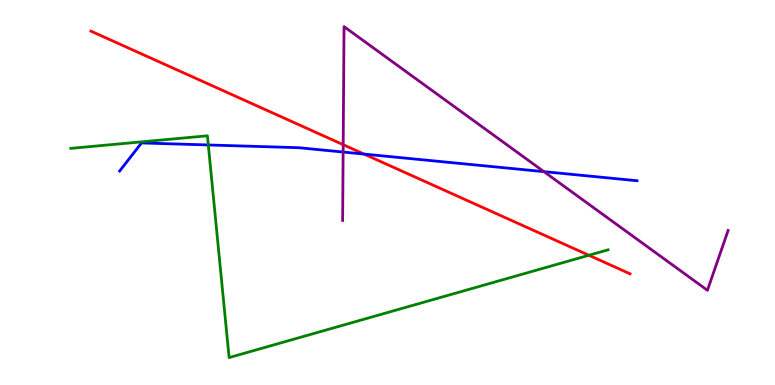[{'lines': ['blue', 'red'], 'intersections': [{'x': 4.7, 'y': 6.0}]}, {'lines': ['green', 'red'], 'intersections': [{'x': 7.6, 'y': 3.37}]}, {'lines': ['purple', 'red'], 'intersections': [{'x': 4.43, 'y': 6.24}]}, {'lines': ['blue', 'green'], 'intersections': [{'x': 2.69, 'y': 6.23}]}, {'lines': ['blue', 'purple'], 'intersections': [{'x': 4.43, 'y': 6.05}, {'x': 7.02, 'y': 5.54}]}, {'lines': ['green', 'purple'], 'intersections': []}]